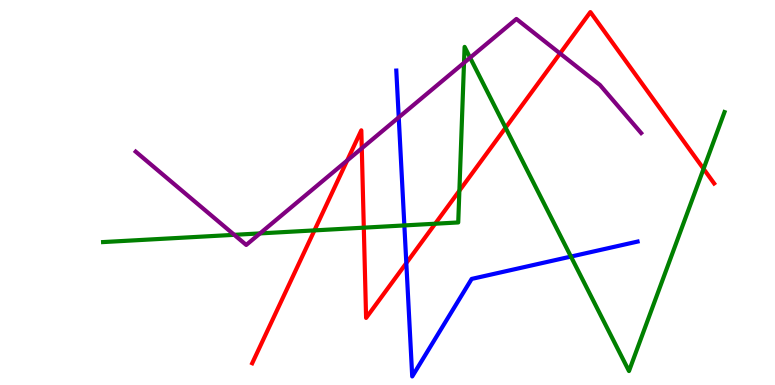[{'lines': ['blue', 'red'], 'intersections': [{'x': 5.24, 'y': 3.17}]}, {'lines': ['green', 'red'], 'intersections': [{'x': 4.06, 'y': 4.02}, {'x': 4.69, 'y': 4.09}, {'x': 5.62, 'y': 4.19}, {'x': 5.93, 'y': 5.05}, {'x': 6.52, 'y': 6.68}, {'x': 9.08, 'y': 5.61}]}, {'lines': ['purple', 'red'], 'intersections': [{'x': 4.48, 'y': 5.83}, {'x': 4.67, 'y': 6.15}, {'x': 7.23, 'y': 8.61}]}, {'lines': ['blue', 'green'], 'intersections': [{'x': 5.22, 'y': 4.14}, {'x': 7.37, 'y': 3.34}]}, {'lines': ['blue', 'purple'], 'intersections': [{'x': 5.14, 'y': 6.95}]}, {'lines': ['green', 'purple'], 'intersections': [{'x': 3.02, 'y': 3.9}, {'x': 3.35, 'y': 3.94}, {'x': 5.99, 'y': 8.37}, {'x': 6.07, 'y': 8.5}]}]